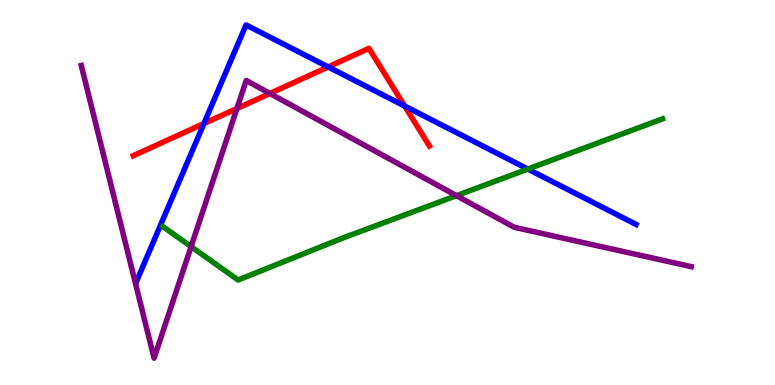[{'lines': ['blue', 'red'], 'intersections': [{'x': 2.63, 'y': 6.79}, {'x': 4.23, 'y': 8.26}, {'x': 5.22, 'y': 7.24}]}, {'lines': ['green', 'red'], 'intersections': []}, {'lines': ['purple', 'red'], 'intersections': [{'x': 3.06, 'y': 7.18}, {'x': 3.48, 'y': 7.57}]}, {'lines': ['blue', 'green'], 'intersections': [{'x': 6.81, 'y': 5.61}]}, {'lines': ['blue', 'purple'], 'intersections': []}, {'lines': ['green', 'purple'], 'intersections': [{'x': 2.47, 'y': 3.59}, {'x': 5.89, 'y': 4.92}]}]